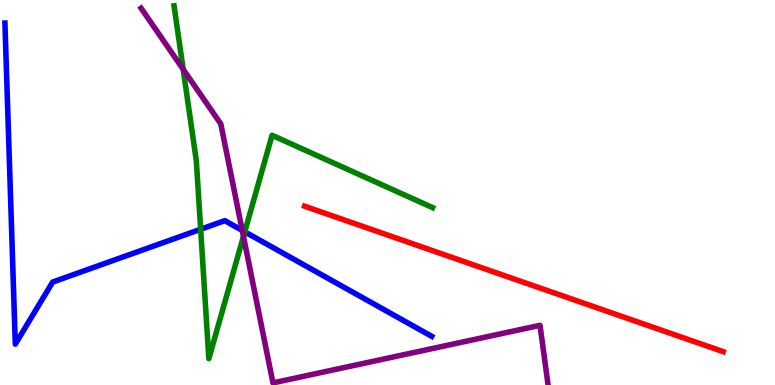[{'lines': ['blue', 'red'], 'intersections': []}, {'lines': ['green', 'red'], 'intersections': []}, {'lines': ['purple', 'red'], 'intersections': []}, {'lines': ['blue', 'green'], 'intersections': [{'x': 2.59, 'y': 4.05}, {'x': 3.16, 'y': 3.98}]}, {'lines': ['blue', 'purple'], 'intersections': [{'x': 3.13, 'y': 4.02}]}, {'lines': ['green', 'purple'], 'intersections': [{'x': 2.36, 'y': 8.2}, {'x': 3.14, 'y': 3.86}]}]